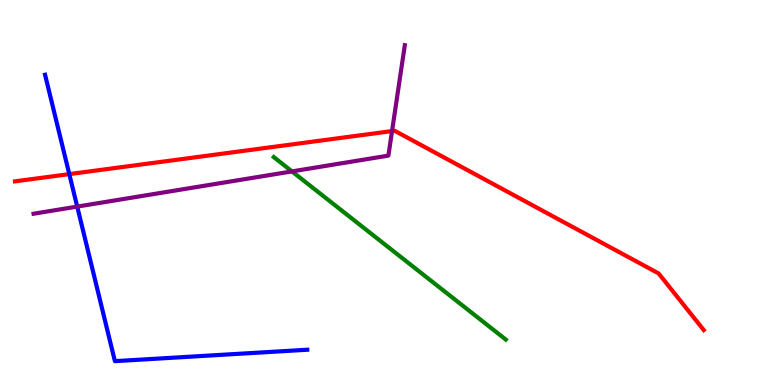[{'lines': ['blue', 'red'], 'intersections': [{'x': 0.894, 'y': 5.48}]}, {'lines': ['green', 'red'], 'intersections': []}, {'lines': ['purple', 'red'], 'intersections': [{'x': 5.06, 'y': 6.6}]}, {'lines': ['blue', 'green'], 'intersections': []}, {'lines': ['blue', 'purple'], 'intersections': [{'x': 0.996, 'y': 4.63}]}, {'lines': ['green', 'purple'], 'intersections': [{'x': 3.77, 'y': 5.55}]}]